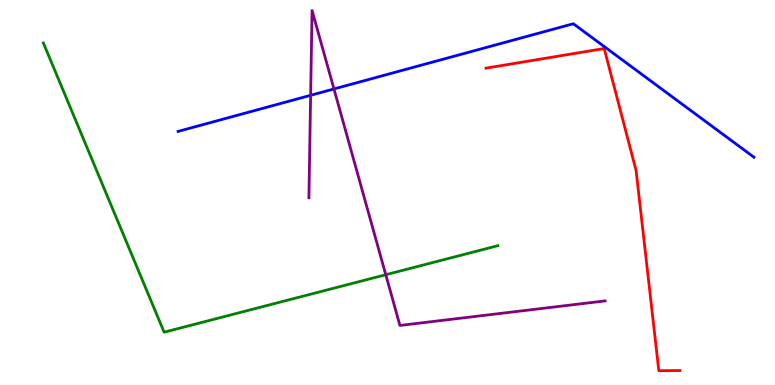[{'lines': ['blue', 'red'], 'intersections': []}, {'lines': ['green', 'red'], 'intersections': []}, {'lines': ['purple', 'red'], 'intersections': []}, {'lines': ['blue', 'green'], 'intersections': []}, {'lines': ['blue', 'purple'], 'intersections': [{'x': 4.01, 'y': 7.52}, {'x': 4.31, 'y': 7.69}]}, {'lines': ['green', 'purple'], 'intersections': [{'x': 4.98, 'y': 2.86}]}]